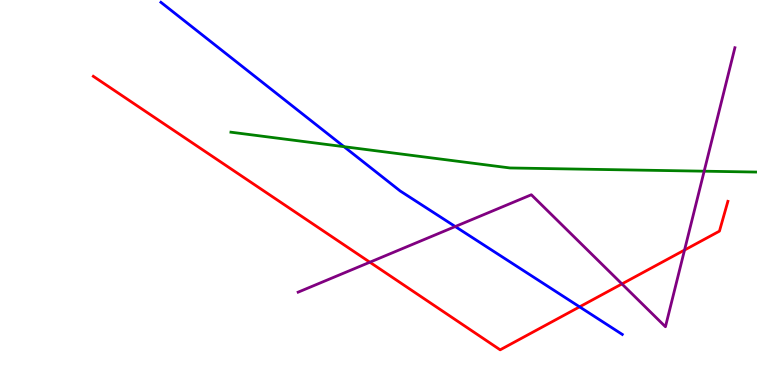[{'lines': ['blue', 'red'], 'intersections': [{'x': 7.48, 'y': 2.03}]}, {'lines': ['green', 'red'], 'intersections': []}, {'lines': ['purple', 'red'], 'intersections': [{'x': 4.77, 'y': 3.19}, {'x': 8.02, 'y': 2.63}, {'x': 8.83, 'y': 3.51}]}, {'lines': ['blue', 'green'], 'intersections': [{'x': 4.44, 'y': 6.19}]}, {'lines': ['blue', 'purple'], 'intersections': [{'x': 5.87, 'y': 4.12}]}, {'lines': ['green', 'purple'], 'intersections': [{'x': 9.09, 'y': 5.55}]}]